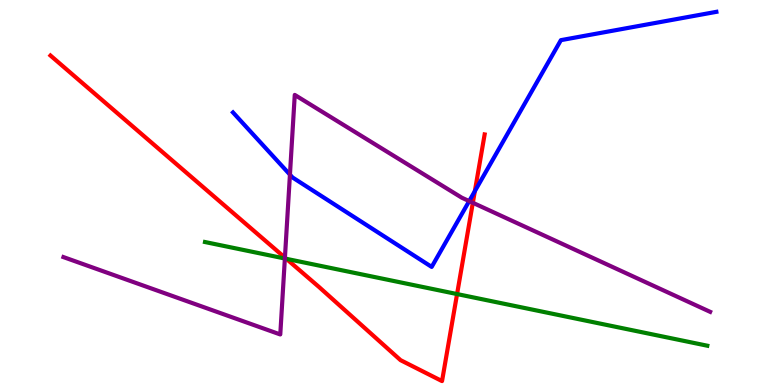[{'lines': ['blue', 'red'], 'intersections': [{'x': 6.13, 'y': 5.03}]}, {'lines': ['green', 'red'], 'intersections': [{'x': 3.69, 'y': 3.28}, {'x': 5.9, 'y': 2.36}]}, {'lines': ['purple', 'red'], 'intersections': [{'x': 3.68, 'y': 3.31}, {'x': 6.1, 'y': 4.73}]}, {'lines': ['blue', 'green'], 'intersections': []}, {'lines': ['blue', 'purple'], 'intersections': [{'x': 3.74, 'y': 5.46}, {'x': 6.05, 'y': 4.78}]}, {'lines': ['green', 'purple'], 'intersections': [{'x': 3.68, 'y': 3.29}]}]